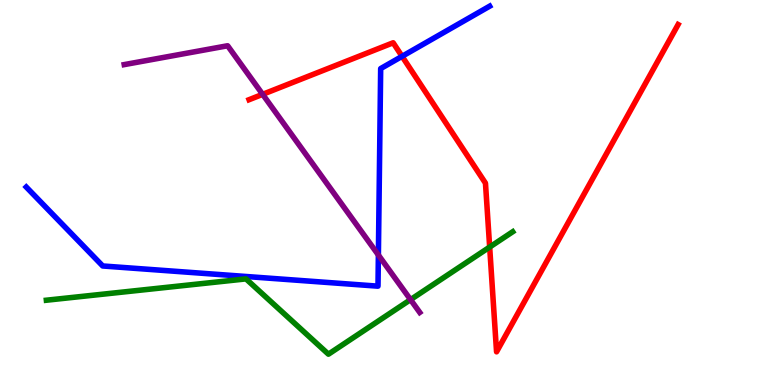[{'lines': ['blue', 'red'], 'intersections': [{'x': 5.19, 'y': 8.54}]}, {'lines': ['green', 'red'], 'intersections': [{'x': 6.32, 'y': 3.58}]}, {'lines': ['purple', 'red'], 'intersections': [{'x': 3.39, 'y': 7.55}]}, {'lines': ['blue', 'green'], 'intersections': []}, {'lines': ['blue', 'purple'], 'intersections': [{'x': 4.88, 'y': 3.38}]}, {'lines': ['green', 'purple'], 'intersections': [{'x': 5.3, 'y': 2.22}]}]